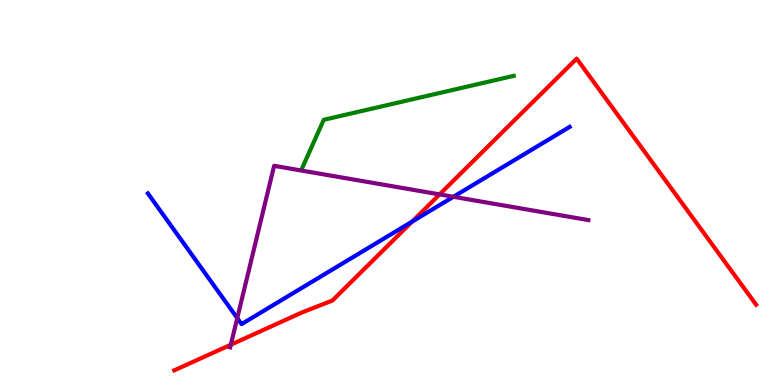[{'lines': ['blue', 'red'], 'intersections': [{'x': 5.32, 'y': 4.24}]}, {'lines': ['green', 'red'], 'intersections': []}, {'lines': ['purple', 'red'], 'intersections': [{'x': 2.98, 'y': 1.05}, {'x': 5.67, 'y': 4.95}]}, {'lines': ['blue', 'green'], 'intersections': []}, {'lines': ['blue', 'purple'], 'intersections': [{'x': 3.06, 'y': 1.74}, {'x': 5.85, 'y': 4.89}]}, {'lines': ['green', 'purple'], 'intersections': []}]